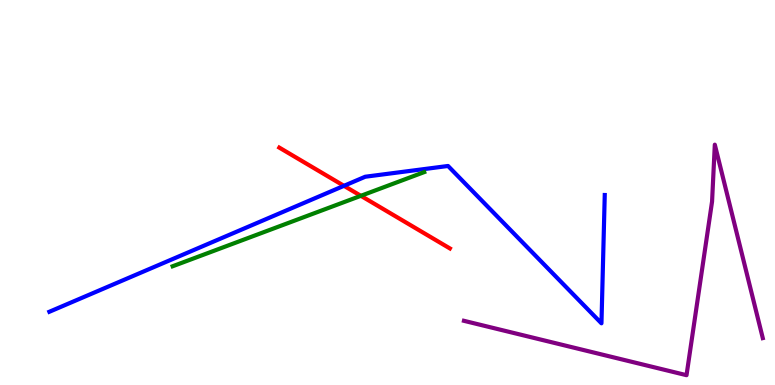[{'lines': ['blue', 'red'], 'intersections': [{'x': 4.44, 'y': 5.17}]}, {'lines': ['green', 'red'], 'intersections': [{'x': 4.66, 'y': 4.91}]}, {'lines': ['purple', 'red'], 'intersections': []}, {'lines': ['blue', 'green'], 'intersections': []}, {'lines': ['blue', 'purple'], 'intersections': []}, {'lines': ['green', 'purple'], 'intersections': []}]